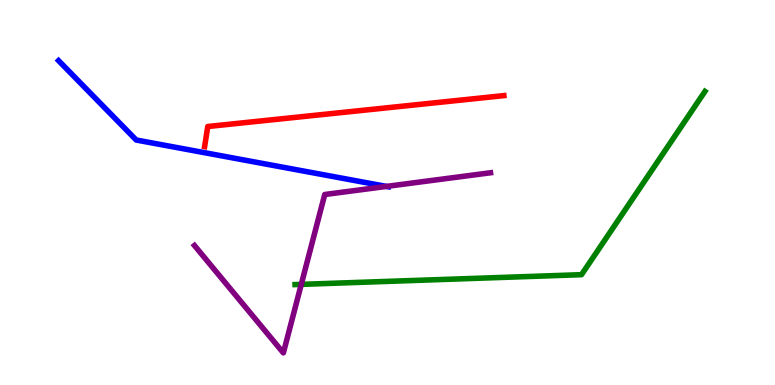[{'lines': ['blue', 'red'], 'intersections': []}, {'lines': ['green', 'red'], 'intersections': []}, {'lines': ['purple', 'red'], 'intersections': []}, {'lines': ['blue', 'green'], 'intersections': []}, {'lines': ['blue', 'purple'], 'intersections': [{'x': 4.99, 'y': 5.16}]}, {'lines': ['green', 'purple'], 'intersections': [{'x': 3.89, 'y': 2.61}]}]